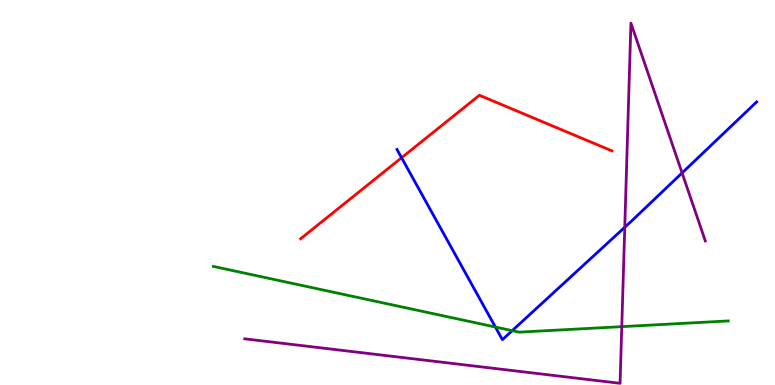[{'lines': ['blue', 'red'], 'intersections': [{'x': 5.18, 'y': 5.9}]}, {'lines': ['green', 'red'], 'intersections': []}, {'lines': ['purple', 'red'], 'intersections': []}, {'lines': ['blue', 'green'], 'intersections': [{'x': 6.39, 'y': 1.51}, {'x': 6.61, 'y': 1.41}]}, {'lines': ['blue', 'purple'], 'intersections': [{'x': 8.06, 'y': 4.1}, {'x': 8.8, 'y': 5.51}]}, {'lines': ['green', 'purple'], 'intersections': [{'x': 8.02, 'y': 1.52}]}]